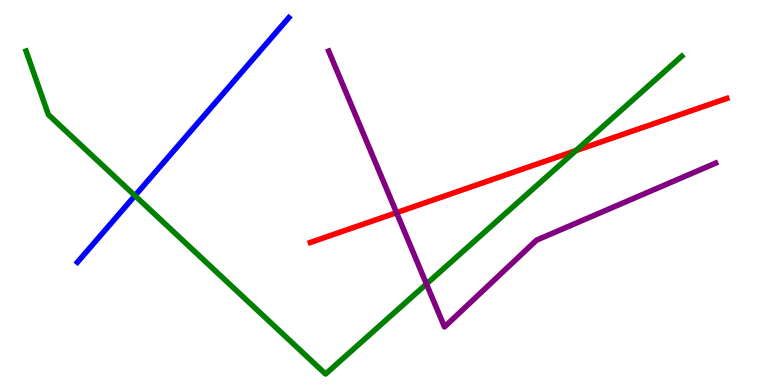[{'lines': ['blue', 'red'], 'intersections': []}, {'lines': ['green', 'red'], 'intersections': [{'x': 7.43, 'y': 6.09}]}, {'lines': ['purple', 'red'], 'intersections': [{'x': 5.12, 'y': 4.48}]}, {'lines': ['blue', 'green'], 'intersections': [{'x': 1.74, 'y': 4.92}]}, {'lines': ['blue', 'purple'], 'intersections': []}, {'lines': ['green', 'purple'], 'intersections': [{'x': 5.5, 'y': 2.62}]}]